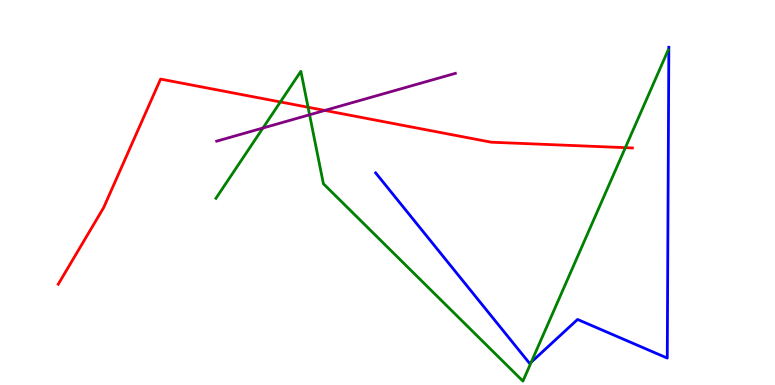[{'lines': ['blue', 'red'], 'intersections': []}, {'lines': ['green', 'red'], 'intersections': [{'x': 3.62, 'y': 7.35}, {'x': 3.98, 'y': 7.21}, {'x': 8.07, 'y': 6.16}]}, {'lines': ['purple', 'red'], 'intersections': [{'x': 4.19, 'y': 7.13}]}, {'lines': ['blue', 'green'], 'intersections': [{'x': 6.85, 'y': 0.592}]}, {'lines': ['blue', 'purple'], 'intersections': []}, {'lines': ['green', 'purple'], 'intersections': [{'x': 3.39, 'y': 6.68}, {'x': 3.99, 'y': 7.02}]}]